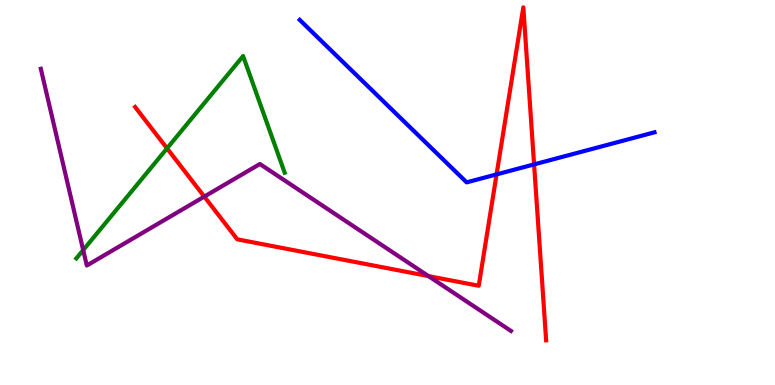[{'lines': ['blue', 'red'], 'intersections': [{'x': 6.41, 'y': 5.47}, {'x': 6.89, 'y': 5.73}]}, {'lines': ['green', 'red'], 'intersections': [{'x': 2.16, 'y': 6.15}]}, {'lines': ['purple', 'red'], 'intersections': [{'x': 2.64, 'y': 4.89}, {'x': 5.53, 'y': 2.83}]}, {'lines': ['blue', 'green'], 'intersections': []}, {'lines': ['blue', 'purple'], 'intersections': []}, {'lines': ['green', 'purple'], 'intersections': [{'x': 1.07, 'y': 3.5}]}]